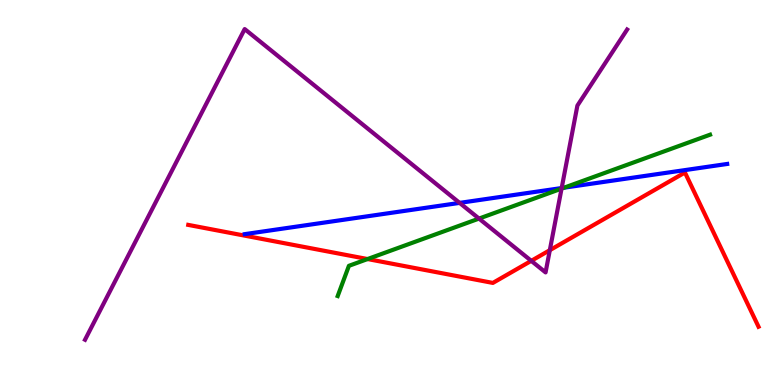[{'lines': ['blue', 'red'], 'intersections': []}, {'lines': ['green', 'red'], 'intersections': [{'x': 4.74, 'y': 3.27}]}, {'lines': ['purple', 'red'], 'intersections': [{'x': 6.86, 'y': 3.22}, {'x': 7.09, 'y': 3.5}]}, {'lines': ['blue', 'green'], 'intersections': [{'x': 7.28, 'y': 5.13}]}, {'lines': ['blue', 'purple'], 'intersections': [{'x': 5.93, 'y': 4.73}, {'x': 7.25, 'y': 5.12}]}, {'lines': ['green', 'purple'], 'intersections': [{'x': 6.18, 'y': 4.32}, {'x': 7.25, 'y': 5.1}]}]